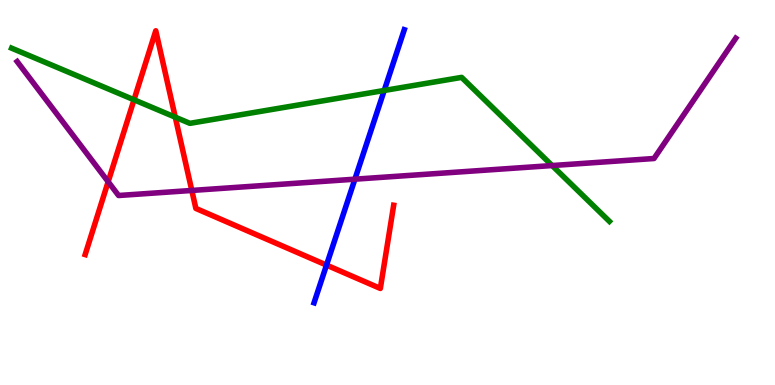[{'lines': ['blue', 'red'], 'intersections': [{'x': 4.21, 'y': 3.11}]}, {'lines': ['green', 'red'], 'intersections': [{'x': 1.73, 'y': 7.41}, {'x': 2.26, 'y': 6.96}]}, {'lines': ['purple', 'red'], 'intersections': [{'x': 1.4, 'y': 5.28}, {'x': 2.47, 'y': 5.05}]}, {'lines': ['blue', 'green'], 'intersections': [{'x': 4.96, 'y': 7.65}]}, {'lines': ['blue', 'purple'], 'intersections': [{'x': 4.58, 'y': 5.35}]}, {'lines': ['green', 'purple'], 'intersections': [{'x': 7.12, 'y': 5.7}]}]